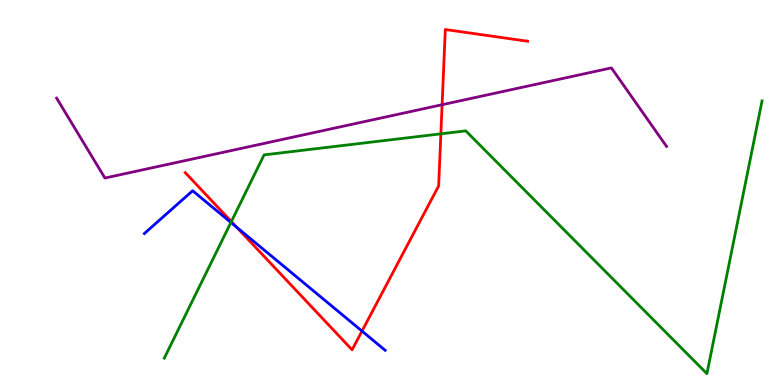[{'lines': ['blue', 'red'], 'intersections': [{'x': 3.05, 'y': 4.1}, {'x': 4.67, 'y': 1.4}]}, {'lines': ['green', 'red'], 'intersections': [{'x': 2.99, 'y': 4.24}, {'x': 5.69, 'y': 6.52}]}, {'lines': ['purple', 'red'], 'intersections': [{'x': 5.7, 'y': 7.28}]}, {'lines': ['blue', 'green'], 'intersections': [{'x': 2.98, 'y': 4.22}]}, {'lines': ['blue', 'purple'], 'intersections': []}, {'lines': ['green', 'purple'], 'intersections': []}]